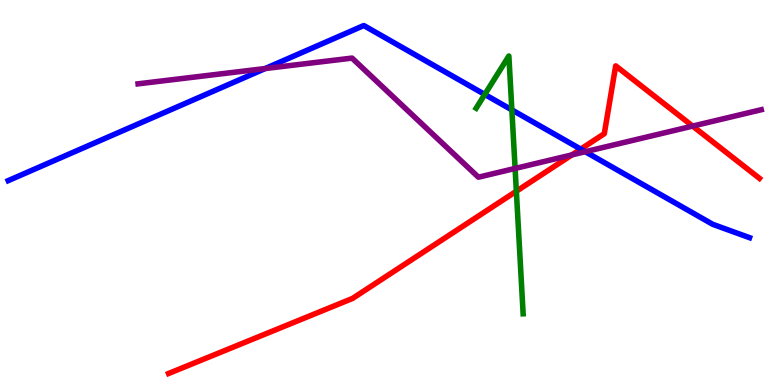[{'lines': ['blue', 'red'], 'intersections': [{'x': 7.49, 'y': 6.13}]}, {'lines': ['green', 'red'], 'intersections': [{'x': 6.66, 'y': 5.03}]}, {'lines': ['purple', 'red'], 'intersections': [{'x': 7.38, 'y': 5.98}, {'x': 8.94, 'y': 6.72}]}, {'lines': ['blue', 'green'], 'intersections': [{'x': 6.26, 'y': 7.55}, {'x': 6.6, 'y': 7.15}]}, {'lines': ['blue', 'purple'], 'intersections': [{'x': 3.42, 'y': 8.22}, {'x': 7.55, 'y': 6.06}]}, {'lines': ['green', 'purple'], 'intersections': [{'x': 6.65, 'y': 5.62}]}]